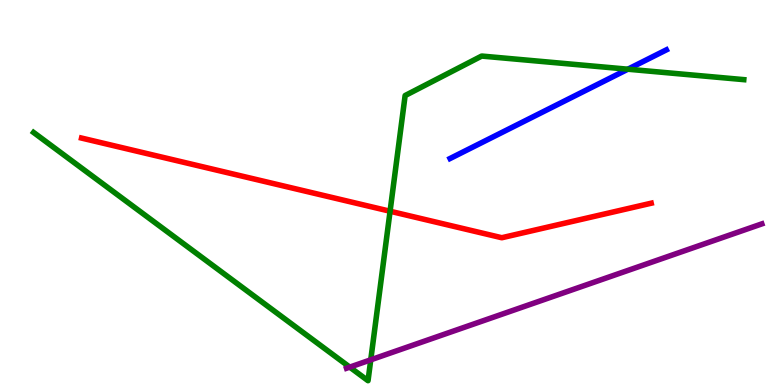[{'lines': ['blue', 'red'], 'intersections': []}, {'lines': ['green', 'red'], 'intersections': [{'x': 5.03, 'y': 4.51}]}, {'lines': ['purple', 'red'], 'intersections': []}, {'lines': ['blue', 'green'], 'intersections': [{'x': 8.1, 'y': 8.2}]}, {'lines': ['blue', 'purple'], 'intersections': []}, {'lines': ['green', 'purple'], 'intersections': [{'x': 4.51, 'y': 0.464}, {'x': 4.78, 'y': 0.654}]}]